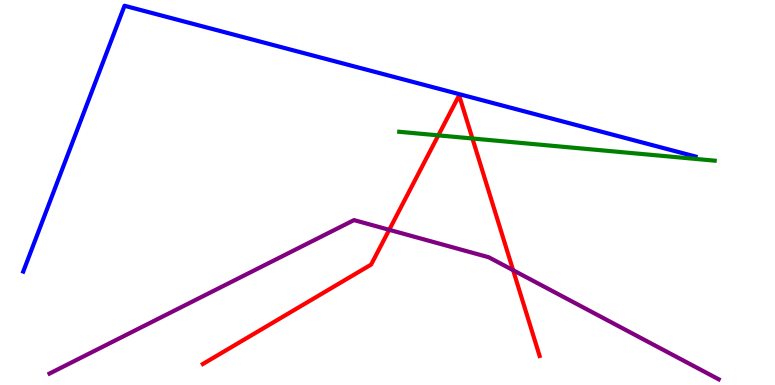[{'lines': ['blue', 'red'], 'intersections': []}, {'lines': ['green', 'red'], 'intersections': [{'x': 5.66, 'y': 6.48}, {'x': 6.1, 'y': 6.4}]}, {'lines': ['purple', 'red'], 'intersections': [{'x': 5.02, 'y': 4.03}, {'x': 6.62, 'y': 2.98}]}, {'lines': ['blue', 'green'], 'intersections': []}, {'lines': ['blue', 'purple'], 'intersections': []}, {'lines': ['green', 'purple'], 'intersections': []}]